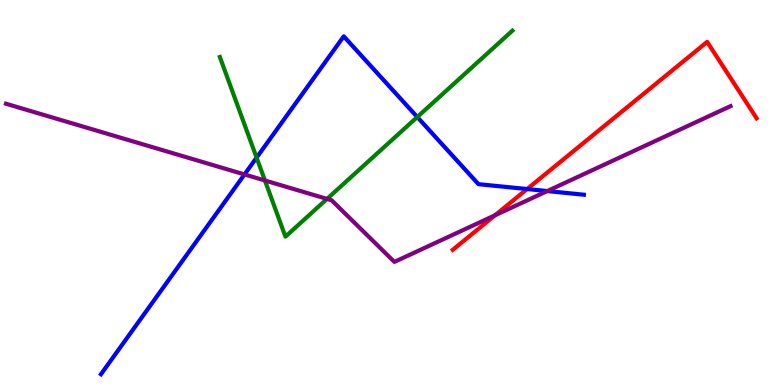[{'lines': ['blue', 'red'], 'intersections': [{'x': 6.8, 'y': 5.09}]}, {'lines': ['green', 'red'], 'intersections': []}, {'lines': ['purple', 'red'], 'intersections': [{'x': 6.39, 'y': 4.41}]}, {'lines': ['blue', 'green'], 'intersections': [{'x': 3.31, 'y': 5.91}, {'x': 5.38, 'y': 6.96}]}, {'lines': ['blue', 'purple'], 'intersections': [{'x': 3.15, 'y': 5.47}, {'x': 7.06, 'y': 5.04}]}, {'lines': ['green', 'purple'], 'intersections': [{'x': 3.42, 'y': 5.31}, {'x': 4.22, 'y': 4.83}]}]